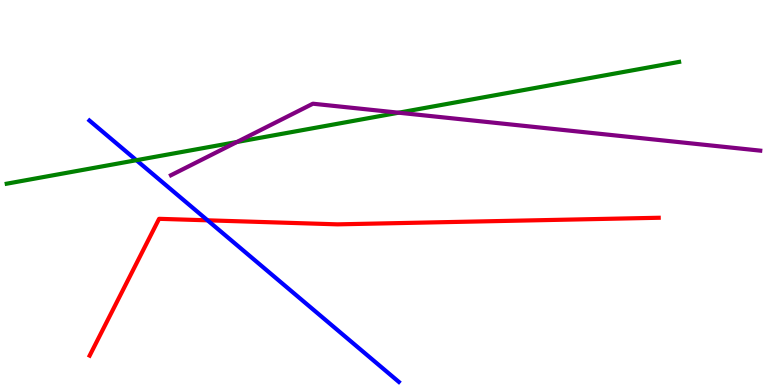[{'lines': ['blue', 'red'], 'intersections': [{'x': 2.68, 'y': 4.28}]}, {'lines': ['green', 'red'], 'intersections': []}, {'lines': ['purple', 'red'], 'intersections': []}, {'lines': ['blue', 'green'], 'intersections': [{'x': 1.76, 'y': 5.84}]}, {'lines': ['blue', 'purple'], 'intersections': []}, {'lines': ['green', 'purple'], 'intersections': [{'x': 3.06, 'y': 6.31}, {'x': 5.14, 'y': 7.07}]}]